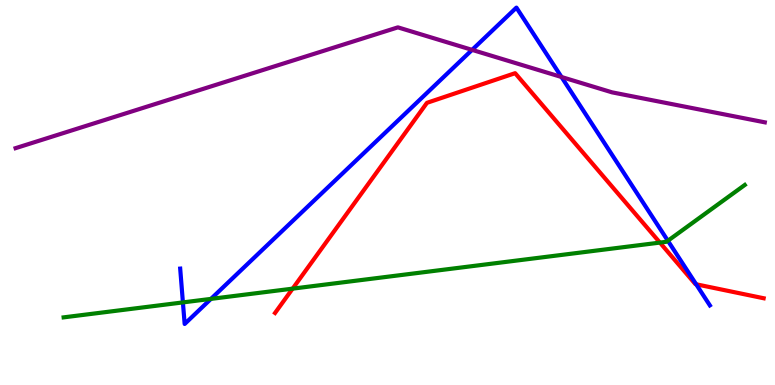[{'lines': ['blue', 'red'], 'intersections': [{'x': 8.98, 'y': 2.62}]}, {'lines': ['green', 'red'], 'intersections': [{'x': 3.78, 'y': 2.5}, {'x': 8.51, 'y': 3.7}]}, {'lines': ['purple', 'red'], 'intersections': []}, {'lines': ['blue', 'green'], 'intersections': [{'x': 2.36, 'y': 2.15}, {'x': 2.72, 'y': 2.24}, {'x': 8.62, 'y': 3.75}]}, {'lines': ['blue', 'purple'], 'intersections': [{'x': 6.09, 'y': 8.7}, {'x': 7.25, 'y': 8.0}]}, {'lines': ['green', 'purple'], 'intersections': []}]